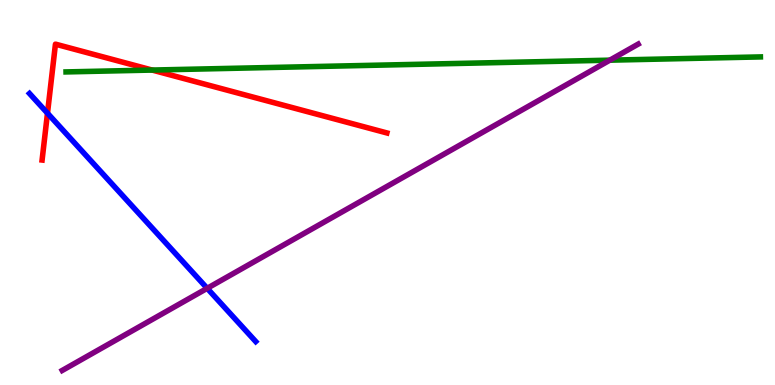[{'lines': ['blue', 'red'], 'intersections': [{'x': 0.613, 'y': 7.06}]}, {'lines': ['green', 'red'], 'intersections': [{'x': 1.96, 'y': 8.18}]}, {'lines': ['purple', 'red'], 'intersections': []}, {'lines': ['blue', 'green'], 'intersections': []}, {'lines': ['blue', 'purple'], 'intersections': [{'x': 2.67, 'y': 2.51}]}, {'lines': ['green', 'purple'], 'intersections': [{'x': 7.87, 'y': 8.44}]}]